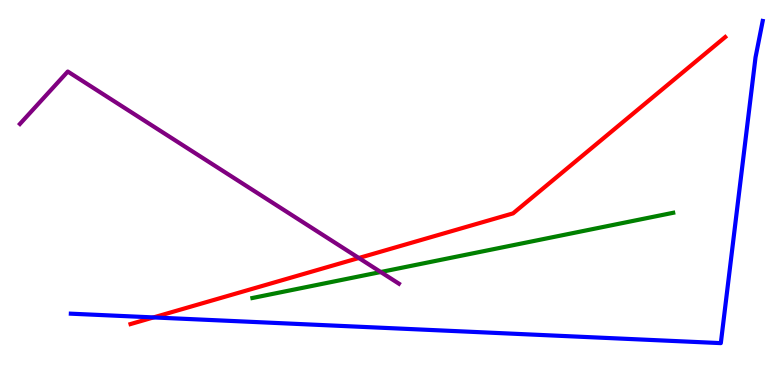[{'lines': ['blue', 'red'], 'intersections': [{'x': 1.98, 'y': 1.76}]}, {'lines': ['green', 'red'], 'intersections': []}, {'lines': ['purple', 'red'], 'intersections': [{'x': 4.63, 'y': 3.3}]}, {'lines': ['blue', 'green'], 'intersections': []}, {'lines': ['blue', 'purple'], 'intersections': []}, {'lines': ['green', 'purple'], 'intersections': [{'x': 4.91, 'y': 2.93}]}]